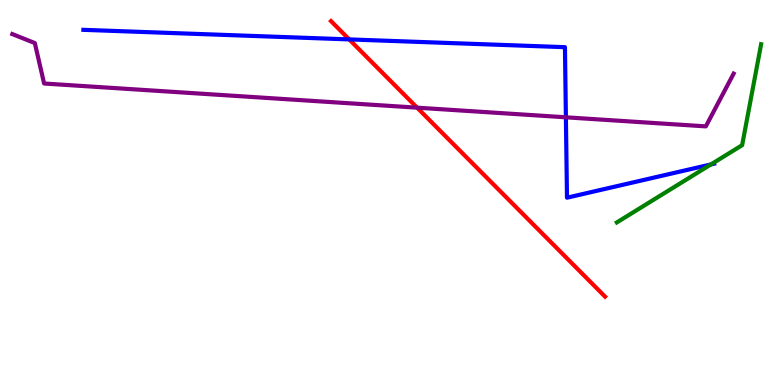[{'lines': ['blue', 'red'], 'intersections': [{'x': 4.51, 'y': 8.98}]}, {'lines': ['green', 'red'], 'intersections': []}, {'lines': ['purple', 'red'], 'intersections': [{'x': 5.38, 'y': 7.2}]}, {'lines': ['blue', 'green'], 'intersections': [{'x': 9.17, 'y': 5.73}]}, {'lines': ['blue', 'purple'], 'intersections': [{'x': 7.3, 'y': 6.95}]}, {'lines': ['green', 'purple'], 'intersections': []}]